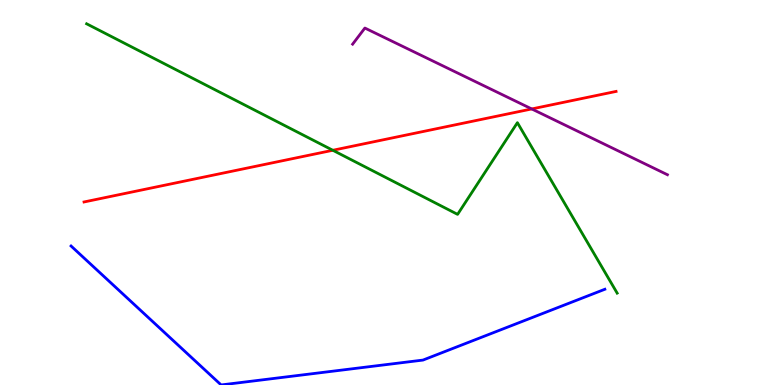[{'lines': ['blue', 'red'], 'intersections': []}, {'lines': ['green', 'red'], 'intersections': [{'x': 4.29, 'y': 6.1}]}, {'lines': ['purple', 'red'], 'intersections': [{'x': 6.86, 'y': 7.17}]}, {'lines': ['blue', 'green'], 'intersections': []}, {'lines': ['blue', 'purple'], 'intersections': []}, {'lines': ['green', 'purple'], 'intersections': []}]